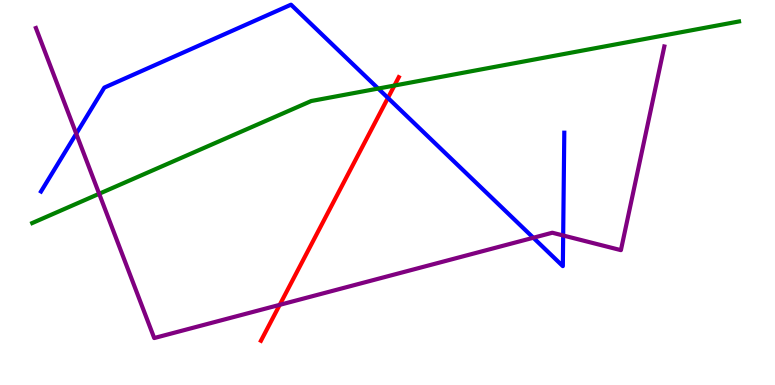[{'lines': ['blue', 'red'], 'intersections': [{'x': 5.01, 'y': 7.46}]}, {'lines': ['green', 'red'], 'intersections': [{'x': 5.09, 'y': 7.78}]}, {'lines': ['purple', 'red'], 'intersections': [{'x': 3.61, 'y': 2.08}]}, {'lines': ['blue', 'green'], 'intersections': [{'x': 4.88, 'y': 7.7}]}, {'lines': ['blue', 'purple'], 'intersections': [{'x': 0.984, 'y': 6.53}, {'x': 6.88, 'y': 3.82}, {'x': 7.27, 'y': 3.88}]}, {'lines': ['green', 'purple'], 'intersections': [{'x': 1.28, 'y': 4.97}]}]